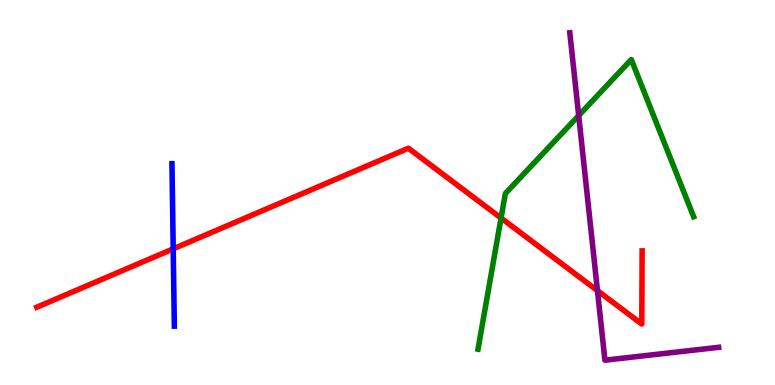[{'lines': ['blue', 'red'], 'intersections': [{'x': 2.24, 'y': 3.54}]}, {'lines': ['green', 'red'], 'intersections': [{'x': 6.47, 'y': 4.34}]}, {'lines': ['purple', 'red'], 'intersections': [{'x': 7.71, 'y': 2.45}]}, {'lines': ['blue', 'green'], 'intersections': []}, {'lines': ['blue', 'purple'], 'intersections': []}, {'lines': ['green', 'purple'], 'intersections': [{'x': 7.47, 'y': 7.0}]}]